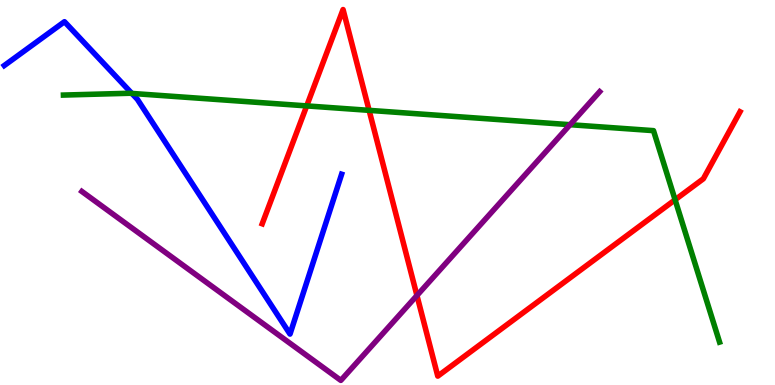[{'lines': ['blue', 'red'], 'intersections': []}, {'lines': ['green', 'red'], 'intersections': [{'x': 3.96, 'y': 7.25}, {'x': 4.76, 'y': 7.13}, {'x': 8.71, 'y': 4.81}]}, {'lines': ['purple', 'red'], 'intersections': [{'x': 5.38, 'y': 2.32}]}, {'lines': ['blue', 'green'], 'intersections': [{'x': 1.7, 'y': 7.57}]}, {'lines': ['blue', 'purple'], 'intersections': []}, {'lines': ['green', 'purple'], 'intersections': [{'x': 7.36, 'y': 6.76}]}]